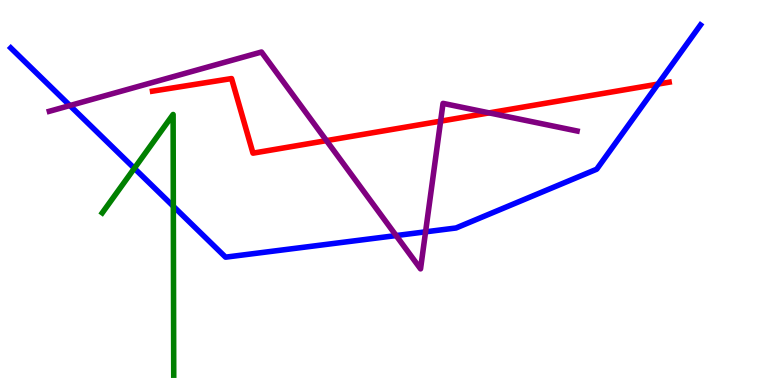[{'lines': ['blue', 'red'], 'intersections': [{'x': 8.49, 'y': 7.82}]}, {'lines': ['green', 'red'], 'intersections': []}, {'lines': ['purple', 'red'], 'intersections': [{'x': 4.21, 'y': 6.35}, {'x': 5.69, 'y': 6.85}, {'x': 6.31, 'y': 7.07}]}, {'lines': ['blue', 'green'], 'intersections': [{'x': 1.73, 'y': 5.63}, {'x': 2.24, 'y': 4.64}]}, {'lines': ['blue', 'purple'], 'intersections': [{'x': 0.902, 'y': 7.26}, {'x': 5.11, 'y': 3.88}, {'x': 5.49, 'y': 3.98}]}, {'lines': ['green', 'purple'], 'intersections': []}]